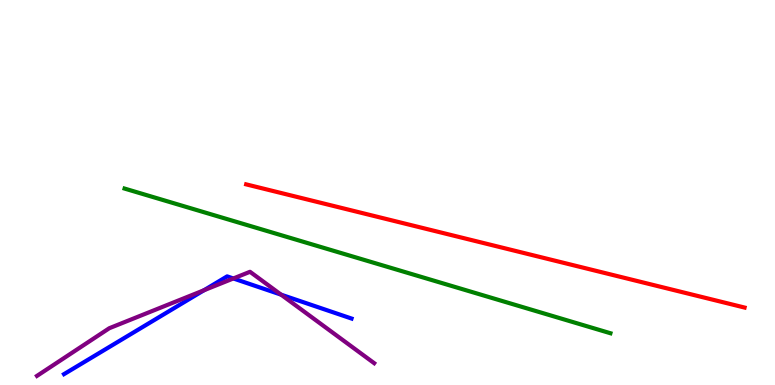[{'lines': ['blue', 'red'], 'intersections': []}, {'lines': ['green', 'red'], 'intersections': []}, {'lines': ['purple', 'red'], 'intersections': []}, {'lines': ['blue', 'green'], 'intersections': []}, {'lines': ['blue', 'purple'], 'intersections': [{'x': 2.63, 'y': 2.46}, {'x': 3.01, 'y': 2.77}, {'x': 3.63, 'y': 2.35}]}, {'lines': ['green', 'purple'], 'intersections': []}]